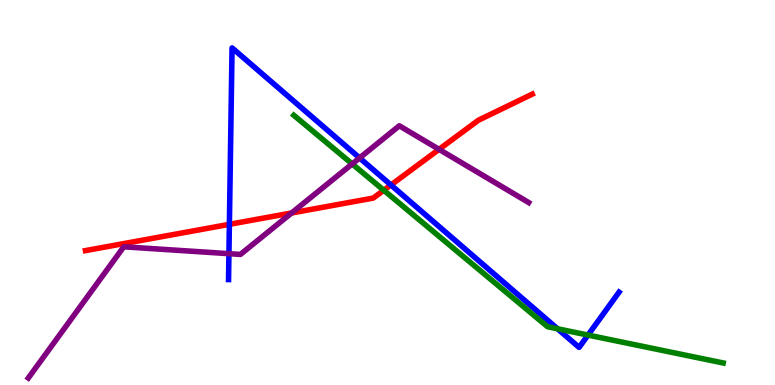[{'lines': ['blue', 'red'], 'intersections': [{'x': 2.96, 'y': 4.17}, {'x': 5.04, 'y': 5.2}]}, {'lines': ['green', 'red'], 'intersections': [{'x': 4.95, 'y': 5.06}]}, {'lines': ['purple', 'red'], 'intersections': [{'x': 3.76, 'y': 4.47}, {'x': 5.67, 'y': 6.12}]}, {'lines': ['blue', 'green'], 'intersections': [{'x': 7.19, 'y': 1.46}, {'x': 7.59, 'y': 1.3}]}, {'lines': ['blue', 'purple'], 'intersections': [{'x': 2.95, 'y': 3.41}, {'x': 4.64, 'y': 5.9}]}, {'lines': ['green', 'purple'], 'intersections': [{'x': 4.54, 'y': 5.74}]}]